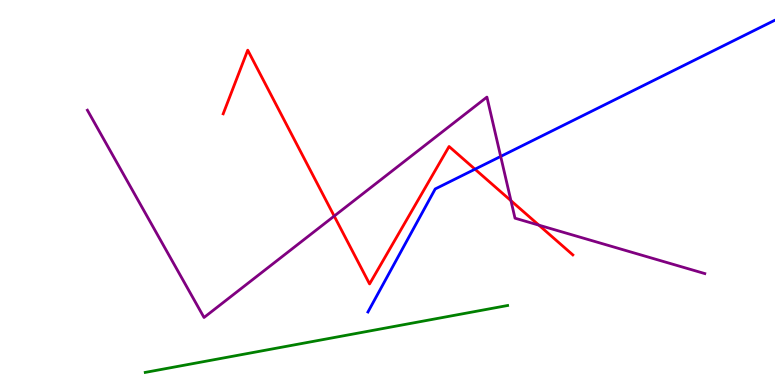[{'lines': ['blue', 'red'], 'intersections': [{'x': 6.13, 'y': 5.61}]}, {'lines': ['green', 'red'], 'intersections': []}, {'lines': ['purple', 'red'], 'intersections': [{'x': 4.31, 'y': 4.39}, {'x': 6.59, 'y': 4.79}, {'x': 6.95, 'y': 4.15}]}, {'lines': ['blue', 'green'], 'intersections': []}, {'lines': ['blue', 'purple'], 'intersections': [{'x': 6.46, 'y': 5.94}]}, {'lines': ['green', 'purple'], 'intersections': []}]